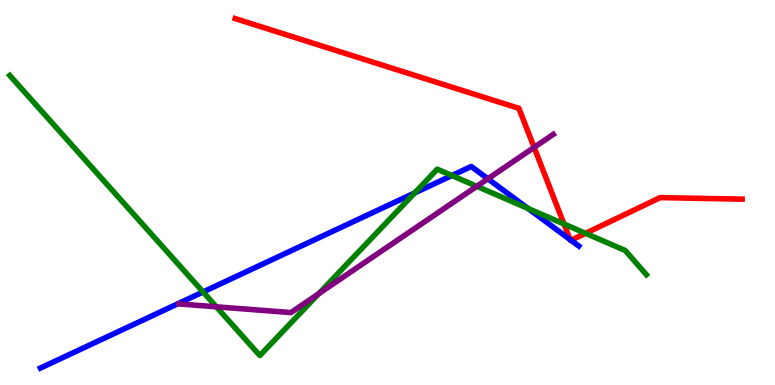[{'lines': ['blue', 'red'], 'intersections': [{'x': 7.36, 'y': 3.78}, {'x': 7.37, 'y': 3.76}]}, {'lines': ['green', 'red'], 'intersections': [{'x': 7.28, 'y': 4.18}, {'x': 7.56, 'y': 3.94}]}, {'lines': ['purple', 'red'], 'intersections': [{'x': 6.89, 'y': 6.17}]}, {'lines': ['blue', 'green'], 'intersections': [{'x': 2.62, 'y': 2.42}, {'x': 5.35, 'y': 4.99}, {'x': 5.83, 'y': 5.44}, {'x': 6.81, 'y': 4.59}]}, {'lines': ['blue', 'purple'], 'intersections': [{'x': 6.3, 'y': 5.36}]}, {'lines': ['green', 'purple'], 'intersections': [{'x': 2.79, 'y': 2.03}, {'x': 4.11, 'y': 2.37}, {'x': 6.15, 'y': 5.16}]}]